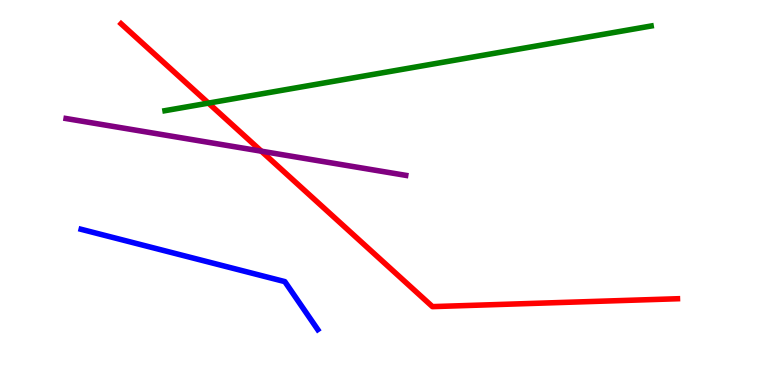[{'lines': ['blue', 'red'], 'intersections': []}, {'lines': ['green', 'red'], 'intersections': [{'x': 2.69, 'y': 7.32}]}, {'lines': ['purple', 'red'], 'intersections': [{'x': 3.37, 'y': 6.07}]}, {'lines': ['blue', 'green'], 'intersections': []}, {'lines': ['blue', 'purple'], 'intersections': []}, {'lines': ['green', 'purple'], 'intersections': []}]